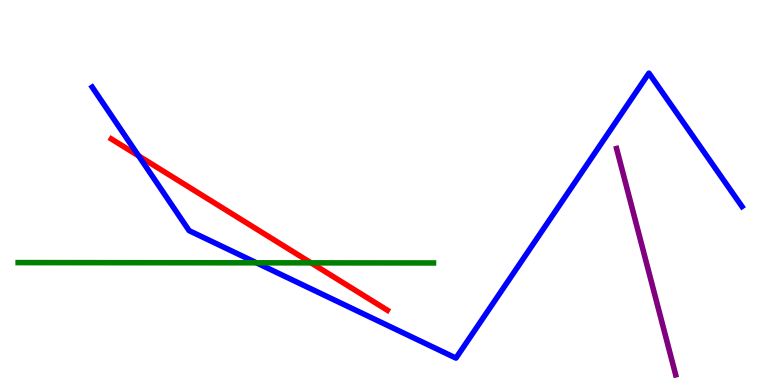[{'lines': ['blue', 'red'], 'intersections': [{'x': 1.79, 'y': 5.95}]}, {'lines': ['green', 'red'], 'intersections': [{'x': 4.01, 'y': 3.17}]}, {'lines': ['purple', 'red'], 'intersections': []}, {'lines': ['blue', 'green'], 'intersections': [{'x': 3.31, 'y': 3.17}]}, {'lines': ['blue', 'purple'], 'intersections': []}, {'lines': ['green', 'purple'], 'intersections': []}]